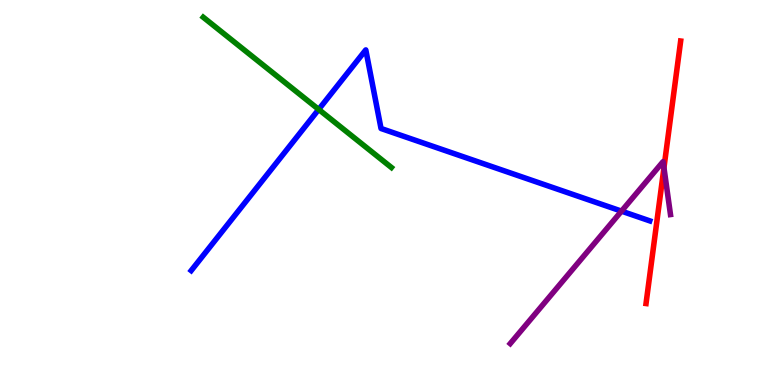[{'lines': ['blue', 'red'], 'intersections': []}, {'lines': ['green', 'red'], 'intersections': []}, {'lines': ['purple', 'red'], 'intersections': [{'x': 8.57, 'y': 5.64}]}, {'lines': ['blue', 'green'], 'intersections': [{'x': 4.11, 'y': 7.16}]}, {'lines': ['blue', 'purple'], 'intersections': [{'x': 8.02, 'y': 4.52}]}, {'lines': ['green', 'purple'], 'intersections': []}]